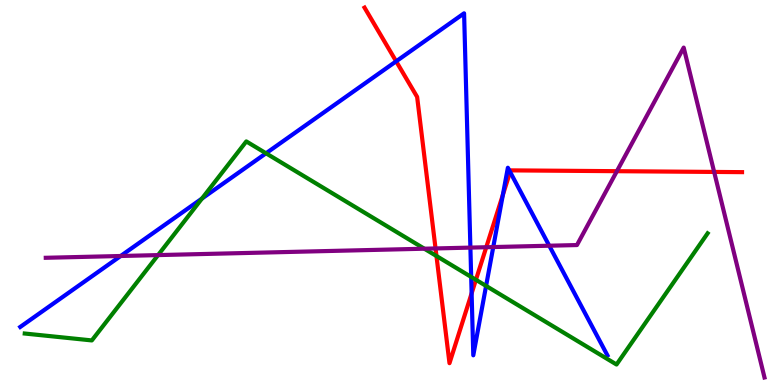[{'lines': ['blue', 'red'], 'intersections': [{'x': 5.11, 'y': 8.41}, {'x': 6.09, 'y': 2.38}, {'x': 6.49, 'y': 4.94}, {'x': 6.58, 'y': 5.53}]}, {'lines': ['green', 'red'], 'intersections': [{'x': 5.63, 'y': 3.35}, {'x': 6.14, 'y': 2.73}]}, {'lines': ['purple', 'red'], 'intersections': [{'x': 5.62, 'y': 3.55}, {'x': 6.27, 'y': 3.58}, {'x': 7.96, 'y': 5.55}, {'x': 9.21, 'y': 5.53}]}, {'lines': ['blue', 'green'], 'intersections': [{'x': 2.61, 'y': 4.84}, {'x': 3.43, 'y': 6.02}, {'x': 6.08, 'y': 2.81}, {'x': 6.27, 'y': 2.57}]}, {'lines': ['blue', 'purple'], 'intersections': [{'x': 1.56, 'y': 3.35}, {'x': 6.07, 'y': 3.57}, {'x': 6.36, 'y': 3.58}, {'x': 7.09, 'y': 3.62}]}, {'lines': ['green', 'purple'], 'intersections': [{'x': 2.04, 'y': 3.37}, {'x': 5.48, 'y': 3.54}]}]